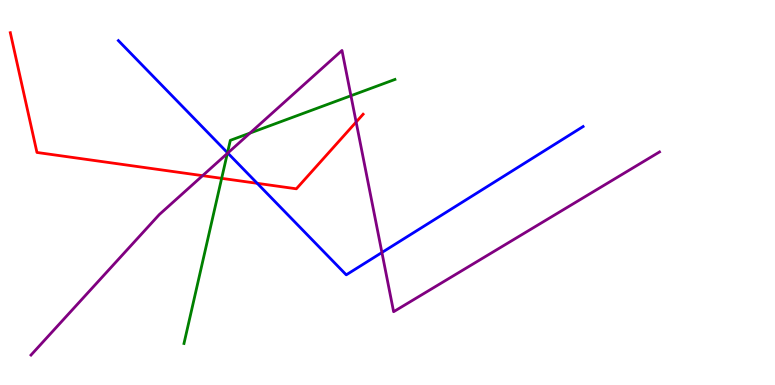[{'lines': ['blue', 'red'], 'intersections': [{'x': 3.32, 'y': 5.24}]}, {'lines': ['green', 'red'], 'intersections': [{'x': 2.86, 'y': 5.37}]}, {'lines': ['purple', 'red'], 'intersections': [{'x': 2.61, 'y': 5.44}, {'x': 4.6, 'y': 6.83}]}, {'lines': ['blue', 'green'], 'intersections': [{'x': 2.94, 'y': 6.03}]}, {'lines': ['blue', 'purple'], 'intersections': [{'x': 2.94, 'y': 6.02}, {'x': 4.93, 'y': 3.44}]}, {'lines': ['green', 'purple'], 'intersections': [{'x': 2.93, 'y': 6.01}, {'x': 3.23, 'y': 6.54}, {'x': 4.53, 'y': 7.51}]}]